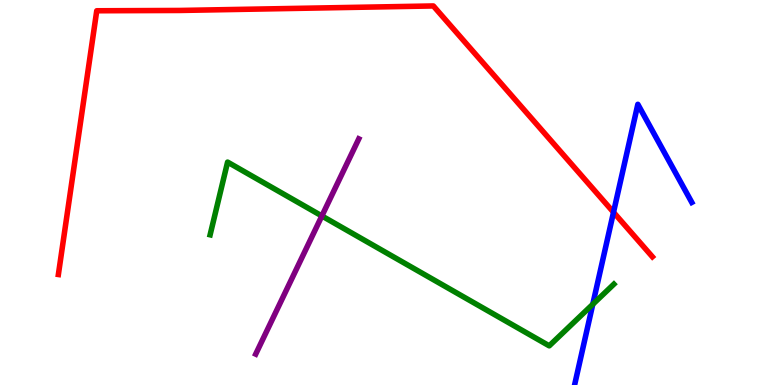[{'lines': ['blue', 'red'], 'intersections': [{'x': 7.92, 'y': 4.49}]}, {'lines': ['green', 'red'], 'intersections': []}, {'lines': ['purple', 'red'], 'intersections': []}, {'lines': ['blue', 'green'], 'intersections': [{'x': 7.65, 'y': 2.1}]}, {'lines': ['blue', 'purple'], 'intersections': []}, {'lines': ['green', 'purple'], 'intersections': [{'x': 4.15, 'y': 4.39}]}]